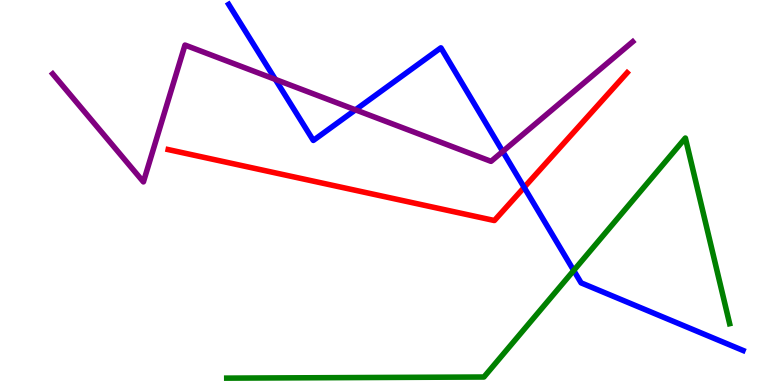[{'lines': ['blue', 'red'], 'intersections': [{'x': 6.76, 'y': 5.13}]}, {'lines': ['green', 'red'], 'intersections': []}, {'lines': ['purple', 'red'], 'intersections': []}, {'lines': ['blue', 'green'], 'intersections': [{'x': 7.4, 'y': 2.97}]}, {'lines': ['blue', 'purple'], 'intersections': [{'x': 3.55, 'y': 7.94}, {'x': 4.59, 'y': 7.15}, {'x': 6.49, 'y': 6.07}]}, {'lines': ['green', 'purple'], 'intersections': []}]